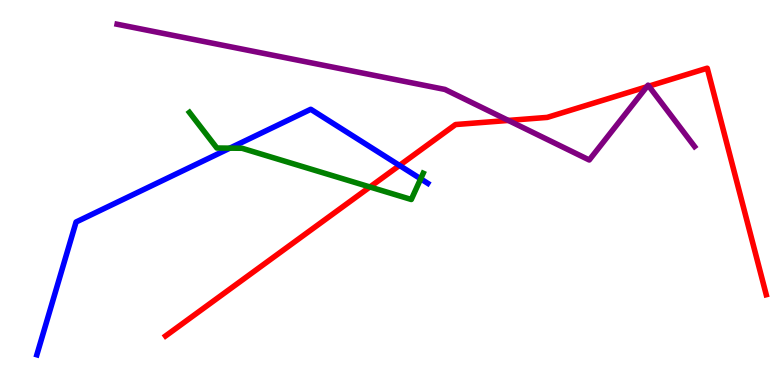[{'lines': ['blue', 'red'], 'intersections': [{'x': 5.15, 'y': 5.7}]}, {'lines': ['green', 'red'], 'intersections': [{'x': 4.77, 'y': 5.14}]}, {'lines': ['purple', 'red'], 'intersections': [{'x': 6.56, 'y': 6.87}, {'x': 8.35, 'y': 7.75}, {'x': 8.37, 'y': 7.76}]}, {'lines': ['blue', 'green'], 'intersections': [{'x': 2.97, 'y': 6.15}, {'x': 5.43, 'y': 5.36}]}, {'lines': ['blue', 'purple'], 'intersections': []}, {'lines': ['green', 'purple'], 'intersections': []}]